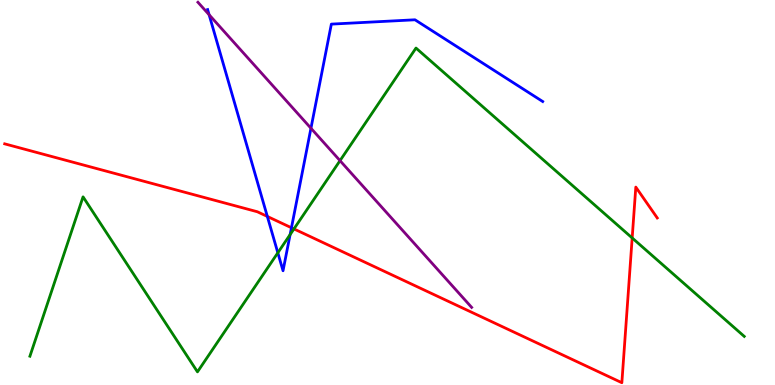[{'lines': ['blue', 'red'], 'intersections': [{'x': 3.45, 'y': 4.38}, {'x': 3.76, 'y': 4.08}]}, {'lines': ['green', 'red'], 'intersections': [{'x': 3.79, 'y': 4.05}, {'x': 8.16, 'y': 3.82}]}, {'lines': ['purple', 'red'], 'intersections': []}, {'lines': ['blue', 'green'], 'intersections': [{'x': 3.58, 'y': 3.43}, {'x': 3.74, 'y': 3.91}]}, {'lines': ['blue', 'purple'], 'intersections': [{'x': 2.7, 'y': 9.62}, {'x': 4.01, 'y': 6.67}]}, {'lines': ['green', 'purple'], 'intersections': [{'x': 4.39, 'y': 5.83}]}]